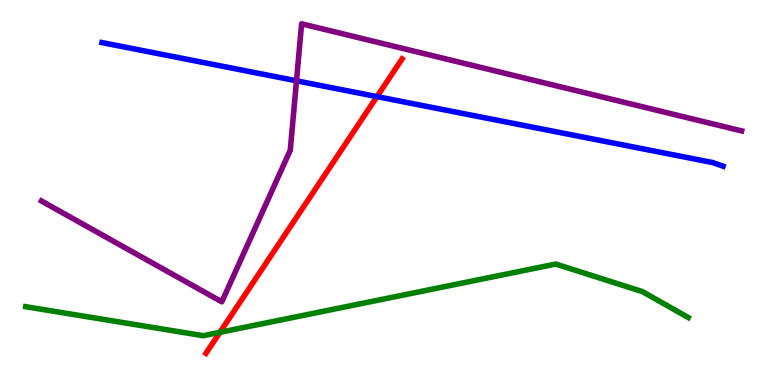[{'lines': ['blue', 'red'], 'intersections': [{'x': 4.86, 'y': 7.49}]}, {'lines': ['green', 'red'], 'intersections': [{'x': 2.84, 'y': 1.37}]}, {'lines': ['purple', 'red'], 'intersections': []}, {'lines': ['blue', 'green'], 'intersections': []}, {'lines': ['blue', 'purple'], 'intersections': [{'x': 3.83, 'y': 7.9}]}, {'lines': ['green', 'purple'], 'intersections': []}]